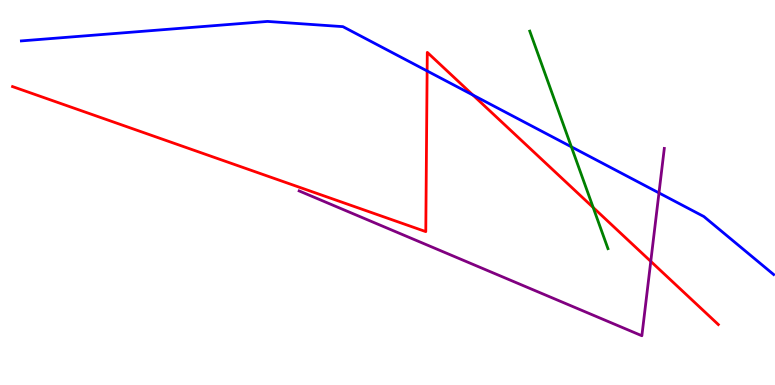[{'lines': ['blue', 'red'], 'intersections': [{'x': 5.51, 'y': 8.16}, {'x': 6.1, 'y': 7.53}]}, {'lines': ['green', 'red'], 'intersections': [{'x': 7.65, 'y': 4.61}]}, {'lines': ['purple', 'red'], 'intersections': [{'x': 8.4, 'y': 3.21}]}, {'lines': ['blue', 'green'], 'intersections': [{'x': 7.37, 'y': 6.19}]}, {'lines': ['blue', 'purple'], 'intersections': [{'x': 8.5, 'y': 4.99}]}, {'lines': ['green', 'purple'], 'intersections': []}]